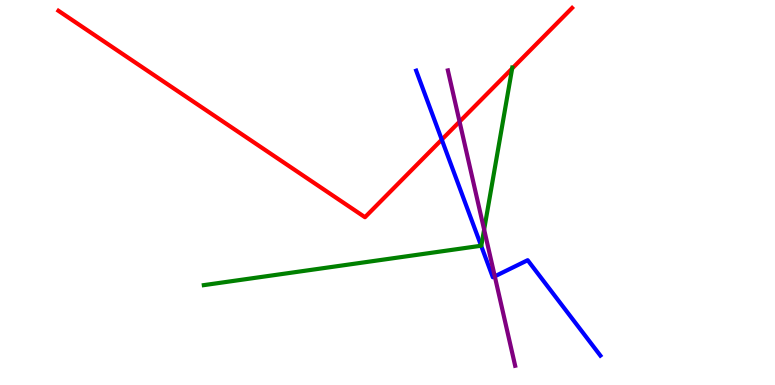[{'lines': ['blue', 'red'], 'intersections': [{'x': 5.7, 'y': 6.37}]}, {'lines': ['green', 'red'], 'intersections': [{'x': 6.61, 'y': 8.22}]}, {'lines': ['purple', 'red'], 'intersections': [{'x': 5.93, 'y': 6.84}]}, {'lines': ['blue', 'green'], 'intersections': [{'x': 6.21, 'y': 3.62}]}, {'lines': ['blue', 'purple'], 'intersections': [{'x': 6.38, 'y': 2.82}]}, {'lines': ['green', 'purple'], 'intersections': [{'x': 6.25, 'y': 4.04}]}]